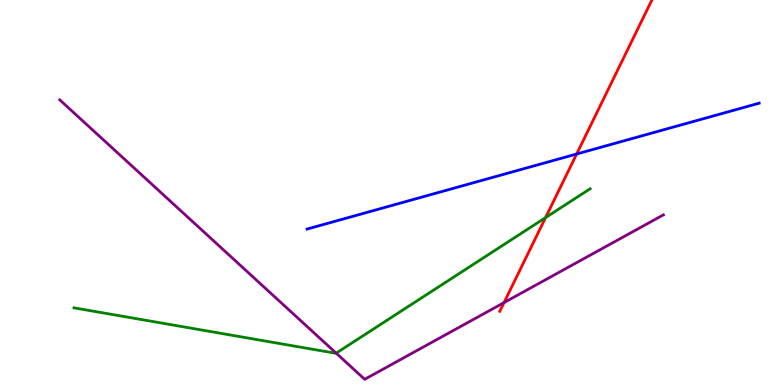[{'lines': ['blue', 'red'], 'intersections': [{'x': 7.44, 'y': 6.0}]}, {'lines': ['green', 'red'], 'intersections': [{'x': 7.04, 'y': 4.35}]}, {'lines': ['purple', 'red'], 'intersections': [{'x': 6.5, 'y': 2.14}]}, {'lines': ['blue', 'green'], 'intersections': []}, {'lines': ['blue', 'purple'], 'intersections': []}, {'lines': ['green', 'purple'], 'intersections': [{'x': 4.34, 'y': 0.827}]}]